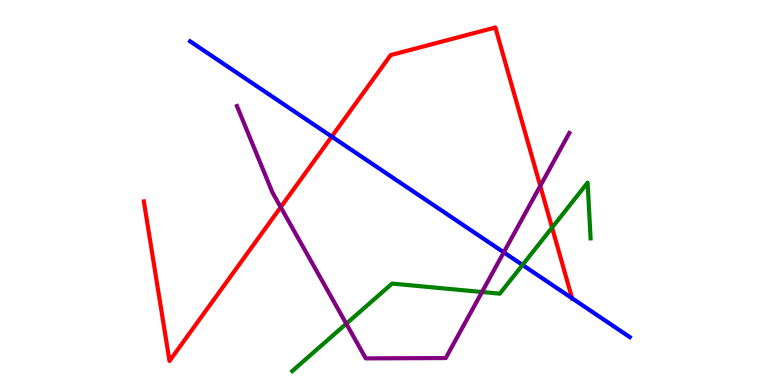[{'lines': ['blue', 'red'], 'intersections': [{'x': 4.28, 'y': 6.45}, {'x': 7.38, 'y': 2.25}]}, {'lines': ['green', 'red'], 'intersections': [{'x': 7.12, 'y': 4.09}]}, {'lines': ['purple', 'red'], 'intersections': [{'x': 3.62, 'y': 4.62}, {'x': 6.97, 'y': 5.17}]}, {'lines': ['blue', 'green'], 'intersections': [{'x': 6.74, 'y': 3.12}]}, {'lines': ['blue', 'purple'], 'intersections': [{'x': 6.5, 'y': 3.45}]}, {'lines': ['green', 'purple'], 'intersections': [{'x': 4.47, 'y': 1.59}, {'x': 6.22, 'y': 2.42}]}]